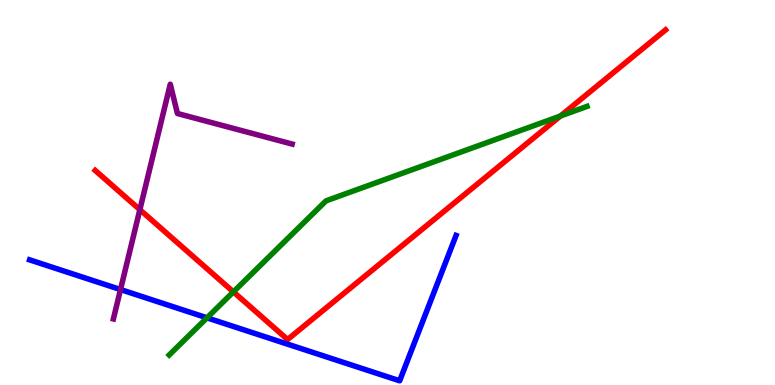[{'lines': ['blue', 'red'], 'intersections': []}, {'lines': ['green', 'red'], 'intersections': [{'x': 3.01, 'y': 2.42}, {'x': 7.23, 'y': 6.99}]}, {'lines': ['purple', 'red'], 'intersections': [{'x': 1.8, 'y': 4.55}]}, {'lines': ['blue', 'green'], 'intersections': [{'x': 2.67, 'y': 1.75}]}, {'lines': ['blue', 'purple'], 'intersections': [{'x': 1.55, 'y': 2.48}]}, {'lines': ['green', 'purple'], 'intersections': []}]